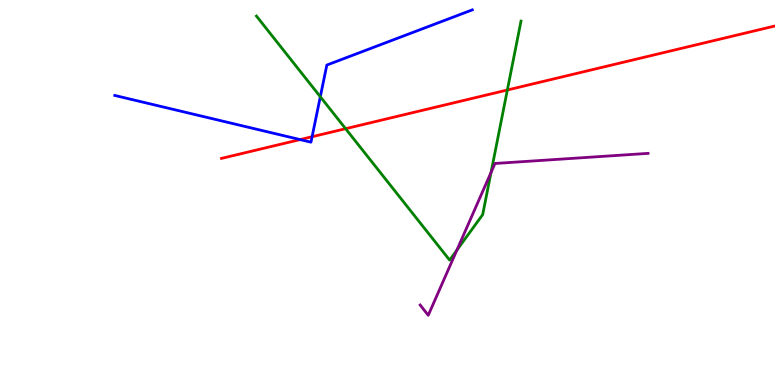[{'lines': ['blue', 'red'], 'intersections': [{'x': 3.87, 'y': 6.37}, {'x': 4.03, 'y': 6.45}]}, {'lines': ['green', 'red'], 'intersections': [{'x': 4.46, 'y': 6.66}, {'x': 6.55, 'y': 7.66}]}, {'lines': ['purple', 'red'], 'intersections': []}, {'lines': ['blue', 'green'], 'intersections': [{'x': 4.13, 'y': 7.49}]}, {'lines': ['blue', 'purple'], 'intersections': []}, {'lines': ['green', 'purple'], 'intersections': [{'x': 5.9, 'y': 3.5}, {'x': 6.34, 'y': 5.52}]}]